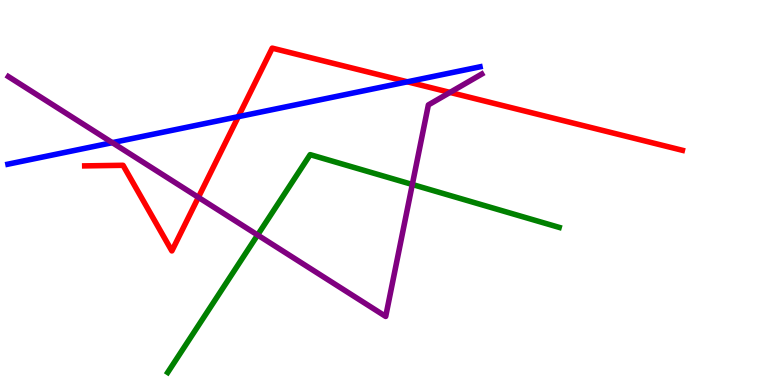[{'lines': ['blue', 'red'], 'intersections': [{'x': 3.07, 'y': 6.97}, {'x': 5.26, 'y': 7.88}]}, {'lines': ['green', 'red'], 'intersections': []}, {'lines': ['purple', 'red'], 'intersections': [{'x': 2.56, 'y': 4.87}, {'x': 5.81, 'y': 7.6}]}, {'lines': ['blue', 'green'], 'intersections': []}, {'lines': ['blue', 'purple'], 'intersections': [{'x': 1.45, 'y': 6.29}]}, {'lines': ['green', 'purple'], 'intersections': [{'x': 3.32, 'y': 3.9}, {'x': 5.32, 'y': 5.21}]}]